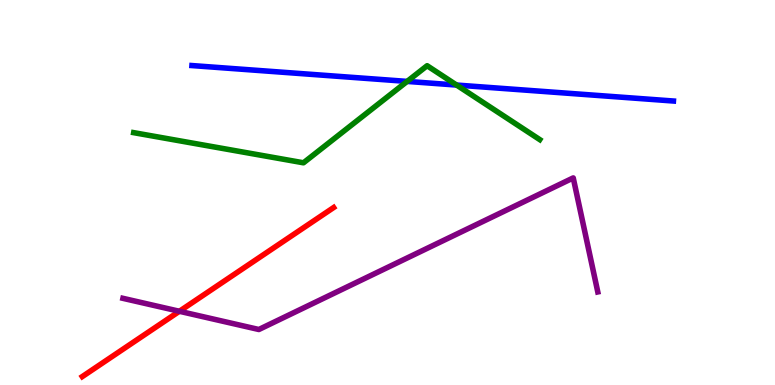[{'lines': ['blue', 'red'], 'intersections': []}, {'lines': ['green', 'red'], 'intersections': []}, {'lines': ['purple', 'red'], 'intersections': [{'x': 2.31, 'y': 1.91}]}, {'lines': ['blue', 'green'], 'intersections': [{'x': 5.25, 'y': 7.89}, {'x': 5.89, 'y': 7.79}]}, {'lines': ['blue', 'purple'], 'intersections': []}, {'lines': ['green', 'purple'], 'intersections': []}]